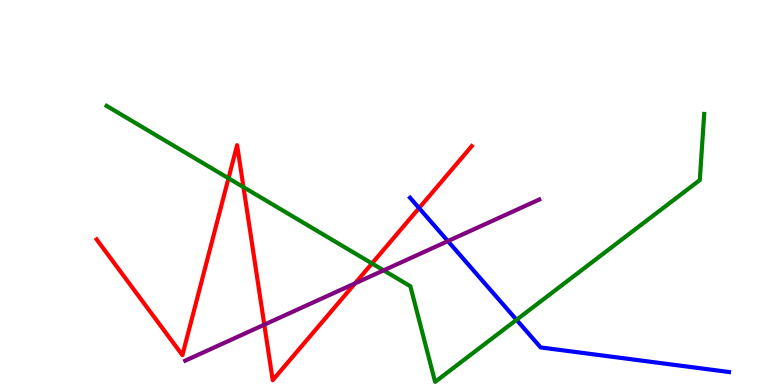[{'lines': ['blue', 'red'], 'intersections': [{'x': 5.41, 'y': 4.6}]}, {'lines': ['green', 'red'], 'intersections': [{'x': 2.95, 'y': 5.37}, {'x': 3.14, 'y': 5.14}, {'x': 4.8, 'y': 3.16}]}, {'lines': ['purple', 'red'], 'intersections': [{'x': 3.41, 'y': 1.57}, {'x': 4.58, 'y': 2.64}]}, {'lines': ['blue', 'green'], 'intersections': [{'x': 6.66, 'y': 1.69}]}, {'lines': ['blue', 'purple'], 'intersections': [{'x': 5.78, 'y': 3.74}]}, {'lines': ['green', 'purple'], 'intersections': [{'x': 4.95, 'y': 2.98}]}]